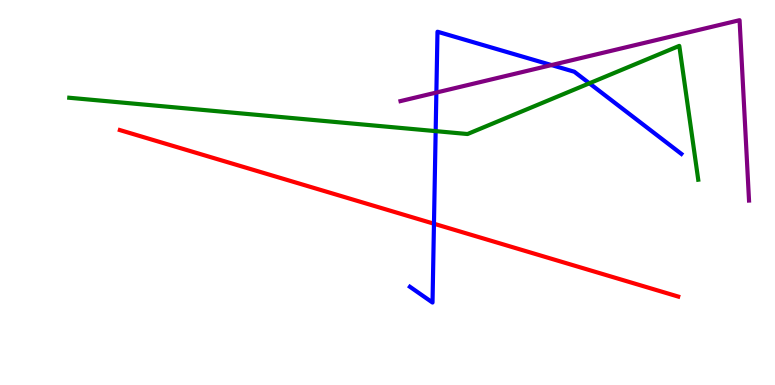[{'lines': ['blue', 'red'], 'intersections': [{'x': 5.6, 'y': 4.19}]}, {'lines': ['green', 'red'], 'intersections': []}, {'lines': ['purple', 'red'], 'intersections': []}, {'lines': ['blue', 'green'], 'intersections': [{'x': 5.62, 'y': 6.59}, {'x': 7.6, 'y': 7.84}]}, {'lines': ['blue', 'purple'], 'intersections': [{'x': 5.63, 'y': 7.6}, {'x': 7.12, 'y': 8.31}]}, {'lines': ['green', 'purple'], 'intersections': []}]